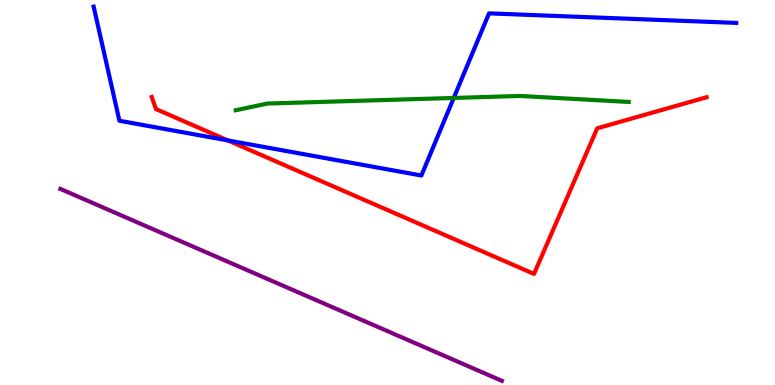[{'lines': ['blue', 'red'], 'intersections': [{'x': 2.94, 'y': 6.35}]}, {'lines': ['green', 'red'], 'intersections': []}, {'lines': ['purple', 'red'], 'intersections': []}, {'lines': ['blue', 'green'], 'intersections': [{'x': 5.85, 'y': 7.46}]}, {'lines': ['blue', 'purple'], 'intersections': []}, {'lines': ['green', 'purple'], 'intersections': []}]